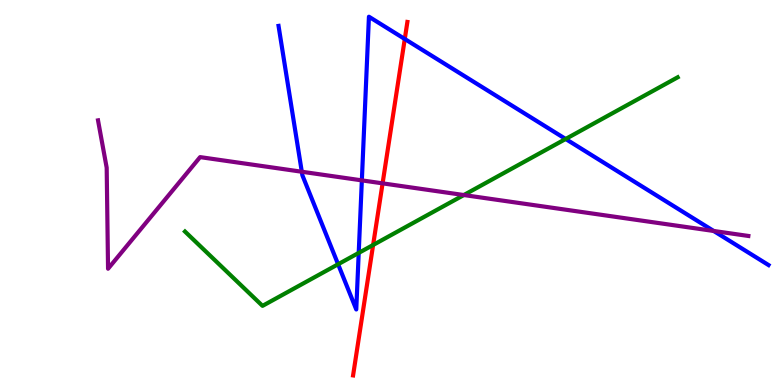[{'lines': ['blue', 'red'], 'intersections': [{'x': 5.22, 'y': 8.99}]}, {'lines': ['green', 'red'], 'intersections': [{'x': 4.81, 'y': 3.64}]}, {'lines': ['purple', 'red'], 'intersections': [{'x': 4.94, 'y': 5.24}]}, {'lines': ['blue', 'green'], 'intersections': [{'x': 4.36, 'y': 3.14}, {'x': 4.63, 'y': 3.43}, {'x': 7.3, 'y': 6.39}]}, {'lines': ['blue', 'purple'], 'intersections': [{'x': 3.89, 'y': 5.54}, {'x': 4.67, 'y': 5.31}, {'x': 9.21, 'y': 4.0}]}, {'lines': ['green', 'purple'], 'intersections': [{'x': 5.98, 'y': 4.93}]}]